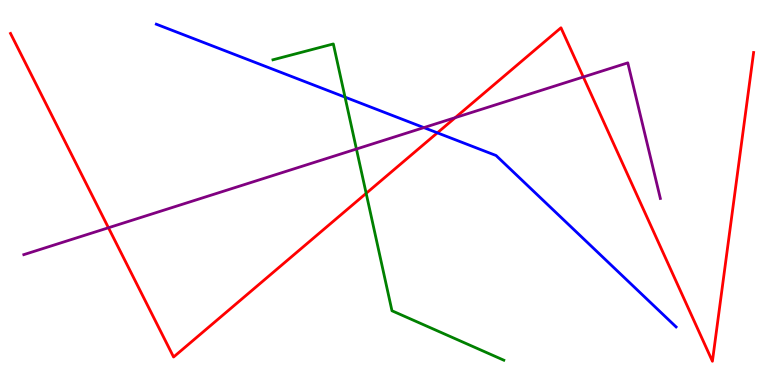[{'lines': ['blue', 'red'], 'intersections': [{'x': 5.64, 'y': 6.55}]}, {'lines': ['green', 'red'], 'intersections': [{'x': 4.72, 'y': 4.98}]}, {'lines': ['purple', 'red'], 'intersections': [{'x': 1.4, 'y': 4.08}, {'x': 5.87, 'y': 6.94}, {'x': 7.53, 'y': 8.0}]}, {'lines': ['blue', 'green'], 'intersections': [{'x': 4.45, 'y': 7.48}]}, {'lines': ['blue', 'purple'], 'intersections': [{'x': 5.47, 'y': 6.69}]}, {'lines': ['green', 'purple'], 'intersections': [{'x': 4.6, 'y': 6.13}]}]